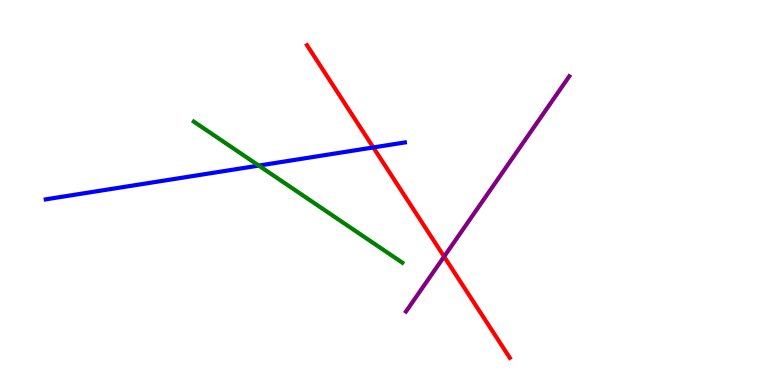[{'lines': ['blue', 'red'], 'intersections': [{'x': 4.82, 'y': 6.17}]}, {'lines': ['green', 'red'], 'intersections': []}, {'lines': ['purple', 'red'], 'intersections': [{'x': 5.73, 'y': 3.34}]}, {'lines': ['blue', 'green'], 'intersections': [{'x': 3.34, 'y': 5.7}]}, {'lines': ['blue', 'purple'], 'intersections': []}, {'lines': ['green', 'purple'], 'intersections': []}]